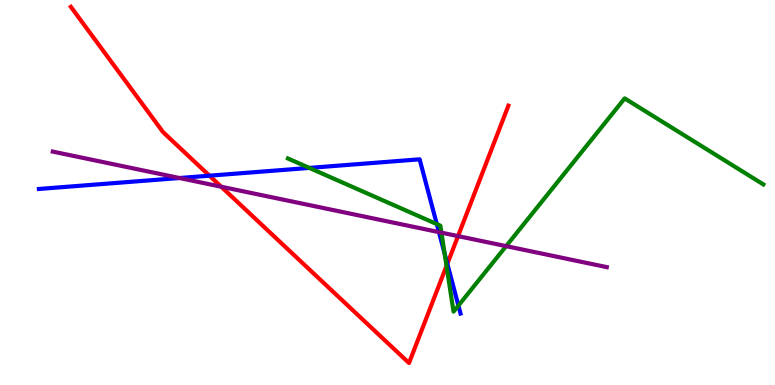[{'lines': ['blue', 'red'], 'intersections': [{'x': 2.7, 'y': 5.44}, {'x': 5.77, 'y': 3.15}]}, {'lines': ['green', 'red'], 'intersections': [{'x': 5.76, 'y': 3.09}]}, {'lines': ['purple', 'red'], 'intersections': [{'x': 2.85, 'y': 5.15}, {'x': 5.91, 'y': 3.87}]}, {'lines': ['blue', 'green'], 'intersections': [{'x': 3.99, 'y': 5.64}, {'x': 5.64, 'y': 4.18}, {'x': 5.74, 'y': 3.41}, {'x': 5.91, 'y': 2.06}]}, {'lines': ['blue', 'purple'], 'intersections': [{'x': 2.32, 'y': 5.38}, {'x': 5.66, 'y': 3.97}]}, {'lines': ['green', 'purple'], 'intersections': [{'x': 5.7, 'y': 3.96}, {'x': 6.53, 'y': 3.61}]}]